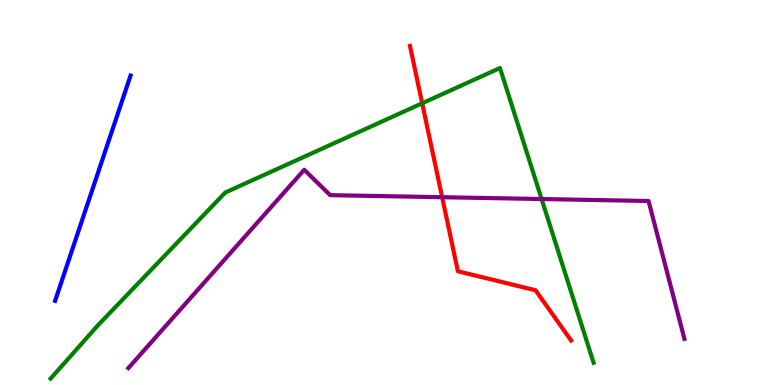[{'lines': ['blue', 'red'], 'intersections': []}, {'lines': ['green', 'red'], 'intersections': [{'x': 5.45, 'y': 7.32}]}, {'lines': ['purple', 'red'], 'intersections': [{'x': 5.71, 'y': 4.88}]}, {'lines': ['blue', 'green'], 'intersections': []}, {'lines': ['blue', 'purple'], 'intersections': []}, {'lines': ['green', 'purple'], 'intersections': [{'x': 6.99, 'y': 4.83}]}]